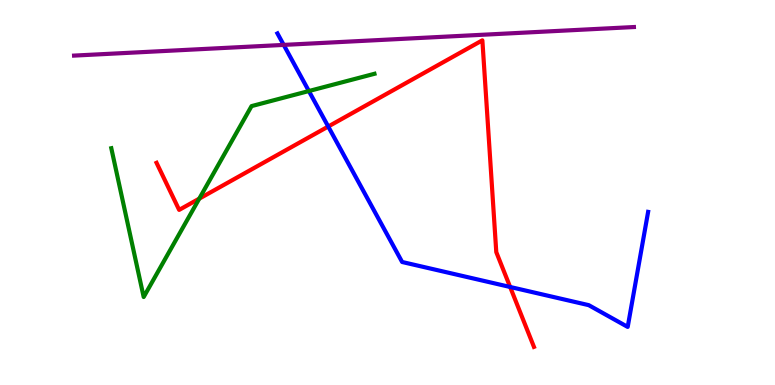[{'lines': ['blue', 'red'], 'intersections': [{'x': 4.24, 'y': 6.71}, {'x': 6.58, 'y': 2.55}]}, {'lines': ['green', 'red'], 'intersections': [{'x': 2.57, 'y': 4.84}]}, {'lines': ['purple', 'red'], 'intersections': []}, {'lines': ['blue', 'green'], 'intersections': [{'x': 3.99, 'y': 7.64}]}, {'lines': ['blue', 'purple'], 'intersections': [{'x': 3.66, 'y': 8.83}]}, {'lines': ['green', 'purple'], 'intersections': []}]